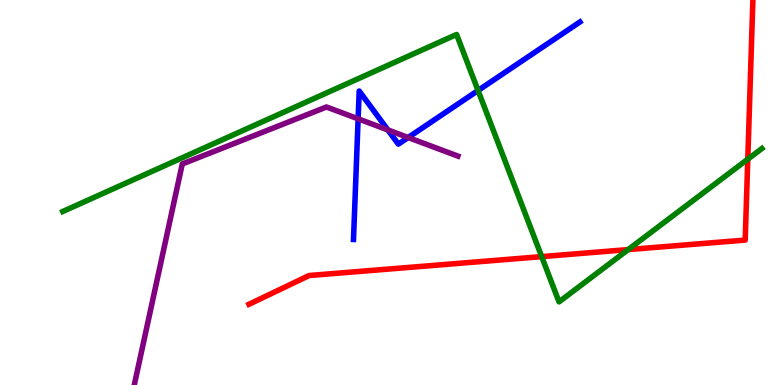[{'lines': ['blue', 'red'], 'intersections': []}, {'lines': ['green', 'red'], 'intersections': [{'x': 6.99, 'y': 3.33}, {'x': 8.11, 'y': 3.52}, {'x': 9.65, 'y': 5.87}]}, {'lines': ['purple', 'red'], 'intersections': []}, {'lines': ['blue', 'green'], 'intersections': [{'x': 6.17, 'y': 7.65}]}, {'lines': ['blue', 'purple'], 'intersections': [{'x': 4.62, 'y': 6.91}, {'x': 5.0, 'y': 6.63}, {'x': 5.27, 'y': 6.43}]}, {'lines': ['green', 'purple'], 'intersections': []}]